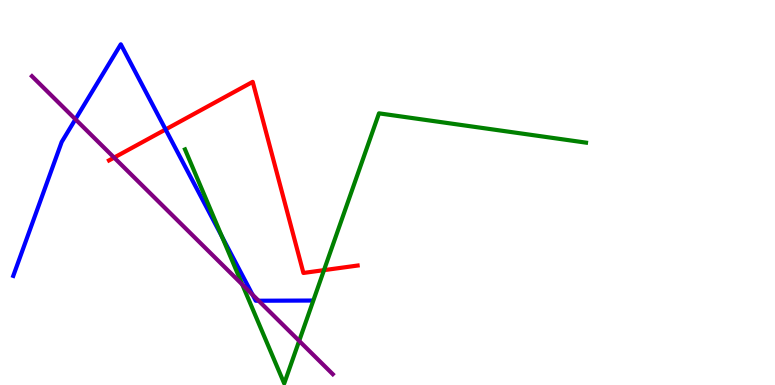[{'lines': ['blue', 'red'], 'intersections': [{'x': 2.14, 'y': 6.64}]}, {'lines': ['green', 'red'], 'intersections': [{'x': 4.18, 'y': 2.98}]}, {'lines': ['purple', 'red'], 'intersections': [{'x': 1.47, 'y': 5.91}]}, {'lines': ['blue', 'green'], 'intersections': [{'x': 2.86, 'y': 3.86}]}, {'lines': ['blue', 'purple'], 'intersections': [{'x': 0.973, 'y': 6.9}, {'x': 3.26, 'y': 2.35}, {'x': 3.34, 'y': 2.19}]}, {'lines': ['green', 'purple'], 'intersections': [{'x': 3.13, 'y': 2.61}, {'x': 3.86, 'y': 1.15}]}]